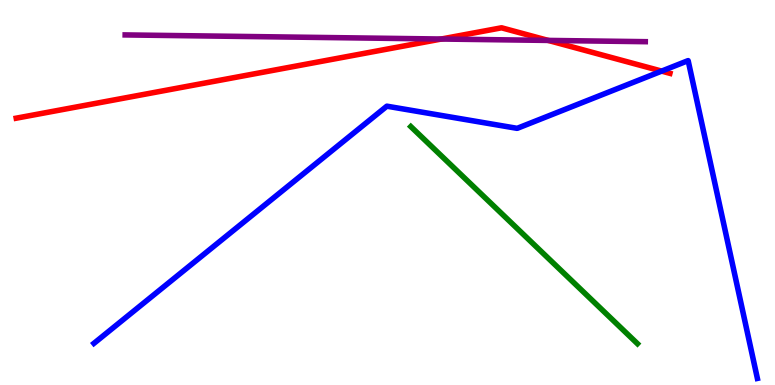[{'lines': ['blue', 'red'], 'intersections': [{'x': 8.54, 'y': 8.15}]}, {'lines': ['green', 'red'], 'intersections': []}, {'lines': ['purple', 'red'], 'intersections': [{'x': 5.69, 'y': 8.99}, {'x': 7.07, 'y': 8.95}]}, {'lines': ['blue', 'green'], 'intersections': []}, {'lines': ['blue', 'purple'], 'intersections': []}, {'lines': ['green', 'purple'], 'intersections': []}]